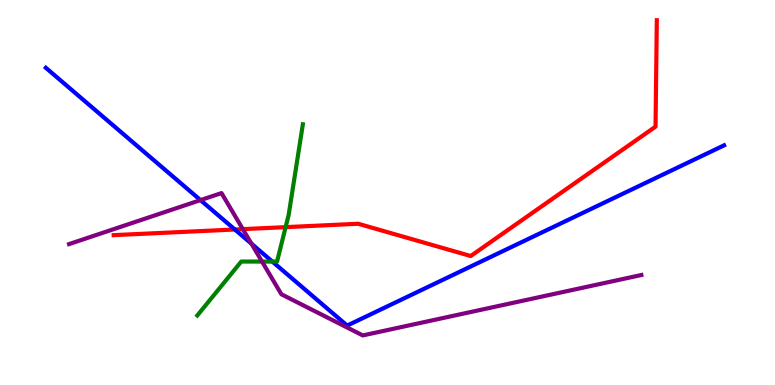[{'lines': ['blue', 'red'], 'intersections': [{'x': 3.03, 'y': 4.04}]}, {'lines': ['green', 'red'], 'intersections': [{'x': 3.69, 'y': 4.1}]}, {'lines': ['purple', 'red'], 'intersections': [{'x': 3.13, 'y': 4.05}]}, {'lines': ['blue', 'green'], 'intersections': [{'x': 3.51, 'y': 3.21}]}, {'lines': ['blue', 'purple'], 'intersections': [{'x': 2.59, 'y': 4.8}, {'x': 3.24, 'y': 3.67}]}, {'lines': ['green', 'purple'], 'intersections': [{'x': 3.38, 'y': 3.21}]}]